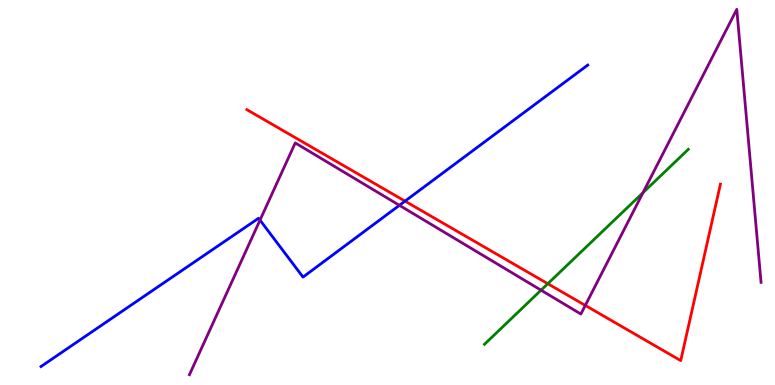[{'lines': ['blue', 'red'], 'intersections': [{'x': 5.23, 'y': 4.78}]}, {'lines': ['green', 'red'], 'intersections': [{'x': 7.07, 'y': 2.63}]}, {'lines': ['purple', 'red'], 'intersections': [{'x': 7.55, 'y': 2.07}]}, {'lines': ['blue', 'green'], 'intersections': []}, {'lines': ['blue', 'purple'], 'intersections': [{'x': 3.35, 'y': 4.28}, {'x': 5.15, 'y': 4.67}]}, {'lines': ['green', 'purple'], 'intersections': [{'x': 6.98, 'y': 2.46}, {'x': 8.3, 'y': 5.0}]}]